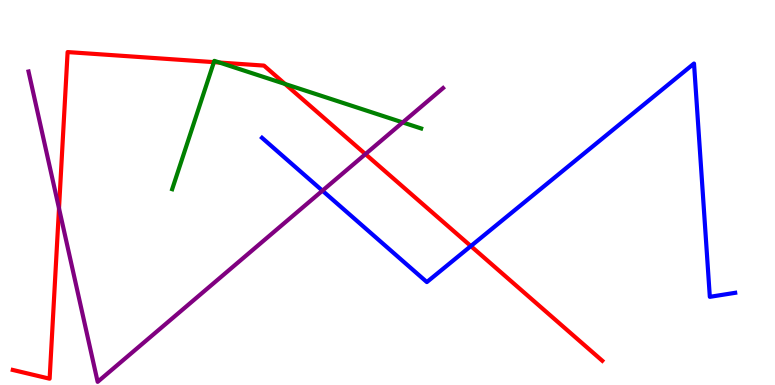[{'lines': ['blue', 'red'], 'intersections': [{'x': 6.08, 'y': 3.61}]}, {'lines': ['green', 'red'], 'intersections': [{'x': 2.76, 'y': 8.39}, {'x': 2.83, 'y': 8.38}, {'x': 3.68, 'y': 7.82}]}, {'lines': ['purple', 'red'], 'intersections': [{'x': 0.761, 'y': 4.59}, {'x': 4.72, 'y': 6.0}]}, {'lines': ['blue', 'green'], 'intersections': []}, {'lines': ['blue', 'purple'], 'intersections': [{'x': 4.16, 'y': 5.05}]}, {'lines': ['green', 'purple'], 'intersections': [{'x': 5.2, 'y': 6.82}]}]